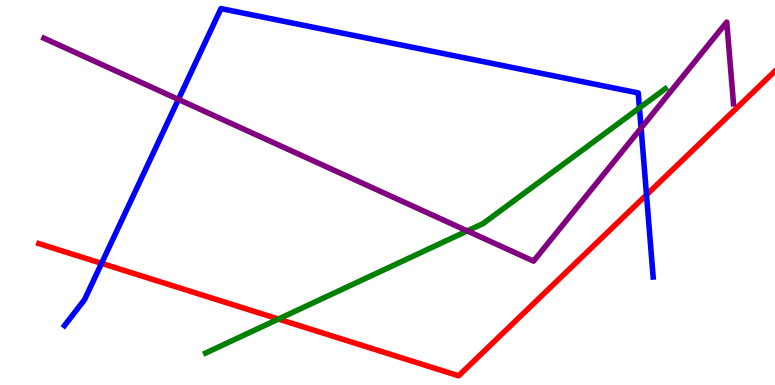[{'lines': ['blue', 'red'], 'intersections': [{'x': 1.31, 'y': 3.16}, {'x': 8.34, 'y': 4.94}]}, {'lines': ['green', 'red'], 'intersections': [{'x': 3.59, 'y': 1.71}]}, {'lines': ['purple', 'red'], 'intersections': []}, {'lines': ['blue', 'green'], 'intersections': [{'x': 8.25, 'y': 7.2}]}, {'lines': ['blue', 'purple'], 'intersections': [{'x': 2.3, 'y': 7.42}, {'x': 8.27, 'y': 6.67}]}, {'lines': ['green', 'purple'], 'intersections': [{'x': 6.03, 'y': 4.0}]}]